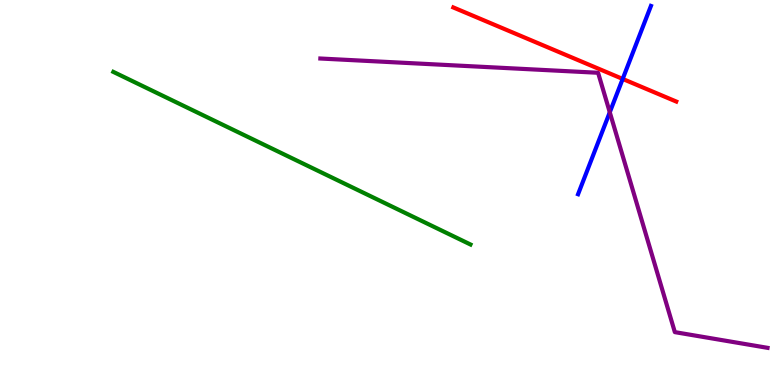[{'lines': ['blue', 'red'], 'intersections': [{'x': 8.03, 'y': 7.95}]}, {'lines': ['green', 'red'], 'intersections': []}, {'lines': ['purple', 'red'], 'intersections': []}, {'lines': ['blue', 'green'], 'intersections': []}, {'lines': ['blue', 'purple'], 'intersections': [{'x': 7.87, 'y': 7.08}]}, {'lines': ['green', 'purple'], 'intersections': []}]